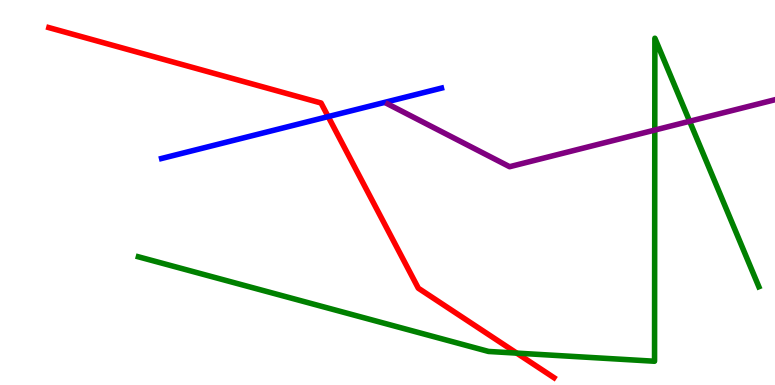[{'lines': ['blue', 'red'], 'intersections': [{'x': 4.23, 'y': 6.97}]}, {'lines': ['green', 'red'], 'intersections': [{'x': 6.67, 'y': 0.828}]}, {'lines': ['purple', 'red'], 'intersections': []}, {'lines': ['blue', 'green'], 'intersections': []}, {'lines': ['blue', 'purple'], 'intersections': []}, {'lines': ['green', 'purple'], 'intersections': [{'x': 8.45, 'y': 6.62}, {'x': 8.9, 'y': 6.85}]}]